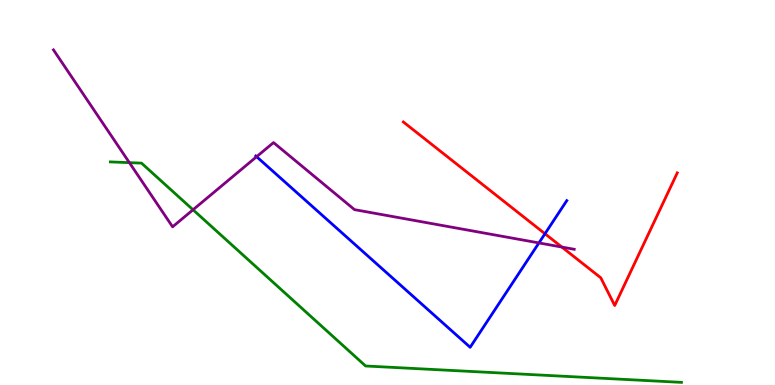[{'lines': ['blue', 'red'], 'intersections': [{'x': 7.03, 'y': 3.93}]}, {'lines': ['green', 'red'], 'intersections': []}, {'lines': ['purple', 'red'], 'intersections': [{'x': 7.25, 'y': 3.58}]}, {'lines': ['blue', 'green'], 'intersections': []}, {'lines': ['blue', 'purple'], 'intersections': [{'x': 3.31, 'y': 5.93}, {'x': 6.95, 'y': 3.69}]}, {'lines': ['green', 'purple'], 'intersections': [{'x': 1.67, 'y': 5.78}, {'x': 2.49, 'y': 4.55}]}]